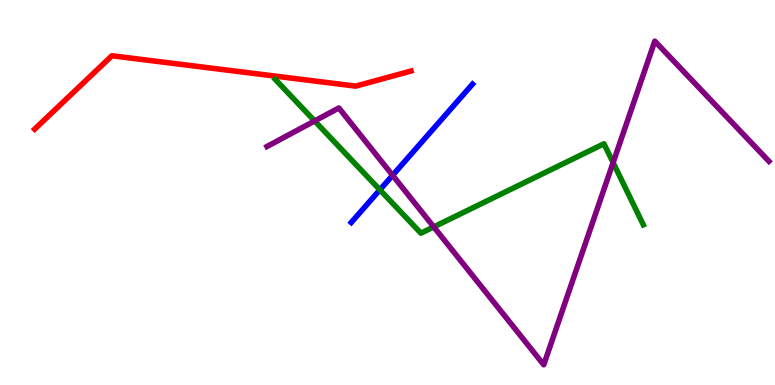[{'lines': ['blue', 'red'], 'intersections': []}, {'lines': ['green', 'red'], 'intersections': []}, {'lines': ['purple', 'red'], 'intersections': []}, {'lines': ['blue', 'green'], 'intersections': [{'x': 4.9, 'y': 5.07}]}, {'lines': ['blue', 'purple'], 'intersections': [{'x': 5.07, 'y': 5.45}]}, {'lines': ['green', 'purple'], 'intersections': [{'x': 4.06, 'y': 6.86}, {'x': 5.6, 'y': 4.11}, {'x': 7.91, 'y': 5.78}]}]